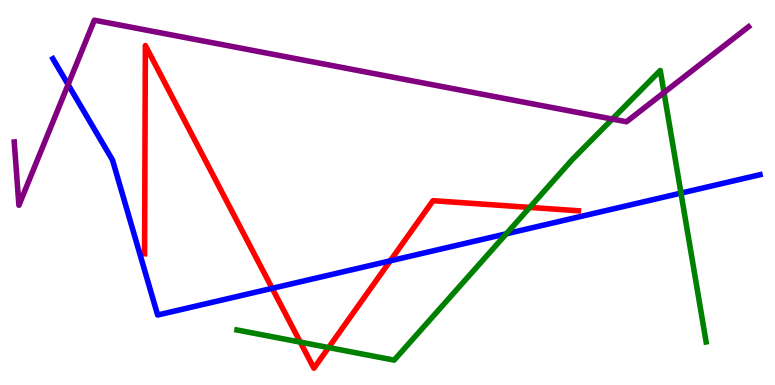[{'lines': ['blue', 'red'], 'intersections': [{'x': 3.51, 'y': 2.51}, {'x': 5.04, 'y': 3.23}]}, {'lines': ['green', 'red'], 'intersections': [{'x': 3.87, 'y': 1.11}, {'x': 4.24, 'y': 0.973}, {'x': 6.84, 'y': 4.61}]}, {'lines': ['purple', 'red'], 'intersections': []}, {'lines': ['blue', 'green'], 'intersections': [{'x': 6.53, 'y': 3.93}, {'x': 8.79, 'y': 4.98}]}, {'lines': ['blue', 'purple'], 'intersections': [{'x': 0.879, 'y': 7.8}]}, {'lines': ['green', 'purple'], 'intersections': [{'x': 7.9, 'y': 6.91}, {'x': 8.57, 'y': 7.6}]}]